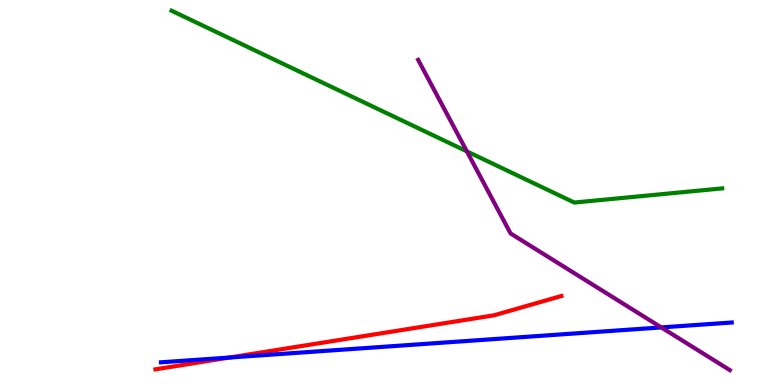[{'lines': ['blue', 'red'], 'intersections': [{'x': 2.96, 'y': 0.713}]}, {'lines': ['green', 'red'], 'intersections': []}, {'lines': ['purple', 'red'], 'intersections': []}, {'lines': ['blue', 'green'], 'intersections': []}, {'lines': ['blue', 'purple'], 'intersections': [{'x': 8.53, 'y': 1.5}]}, {'lines': ['green', 'purple'], 'intersections': [{'x': 6.02, 'y': 6.07}]}]